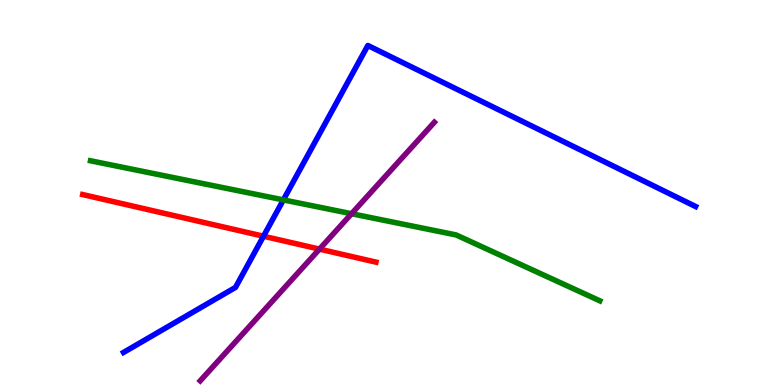[{'lines': ['blue', 'red'], 'intersections': [{'x': 3.4, 'y': 3.86}]}, {'lines': ['green', 'red'], 'intersections': []}, {'lines': ['purple', 'red'], 'intersections': [{'x': 4.12, 'y': 3.53}]}, {'lines': ['blue', 'green'], 'intersections': [{'x': 3.66, 'y': 4.81}]}, {'lines': ['blue', 'purple'], 'intersections': []}, {'lines': ['green', 'purple'], 'intersections': [{'x': 4.54, 'y': 4.45}]}]